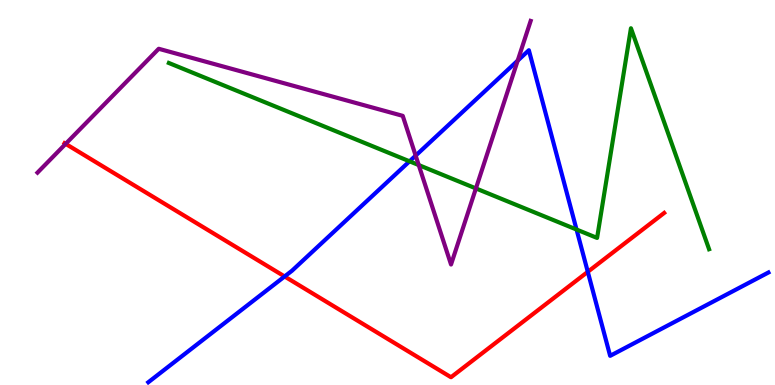[{'lines': ['blue', 'red'], 'intersections': [{'x': 3.67, 'y': 2.82}, {'x': 7.58, 'y': 2.94}]}, {'lines': ['green', 'red'], 'intersections': []}, {'lines': ['purple', 'red'], 'intersections': [{'x': 0.847, 'y': 6.26}]}, {'lines': ['blue', 'green'], 'intersections': [{'x': 5.28, 'y': 5.81}, {'x': 7.44, 'y': 4.04}]}, {'lines': ['blue', 'purple'], 'intersections': [{'x': 5.36, 'y': 5.96}, {'x': 6.68, 'y': 8.43}]}, {'lines': ['green', 'purple'], 'intersections': [{'x': 5.4, 'y': 5.71}, {'x': 6.14, 'y': 5.11}]}]